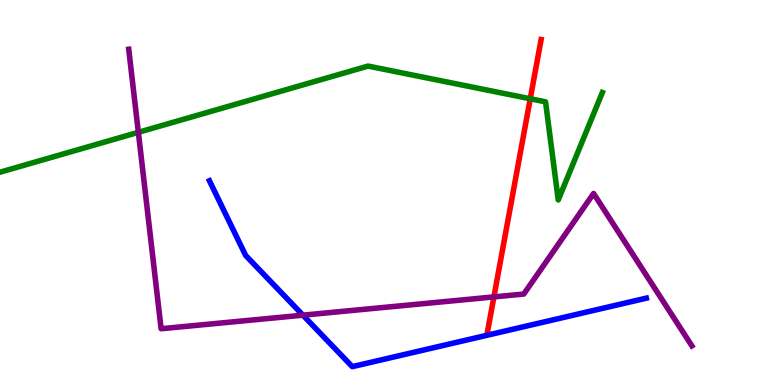[{'lines': ['blue', 'red'], 'intersections': []}, {'lines': ['green', 'red'], 'intersections': [{'x': 6.84, 'y': 7.43}]}, {'lines': ['purple', 'red'], 'intersections': [{'x': 6.37, 'y': 2.29}]}, {'lines': ['blue', 'green'], 'intersections': []}, {'lines': ['blue', 'purple'], 'intersections': [{'x': 3.91, 'y': 1.81}]}, {'lines': ['green', 'purple'], 'intersections': [{'x': 1.79, 'y': 6.56}]}]